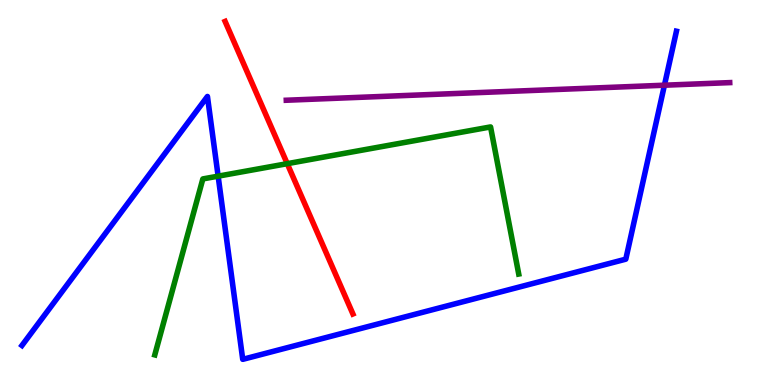[{'lines': ['blue', 'red'], 'intersections': []}, {'lines': ['green', 'red'], 'intersections': [{'x': 3.71, 'y': 5.75}]}, {'lines': ['purple', 'red'], 'intersections': []}, {'lines': ['blue', 'green'], 'intersections': [{'x': 2.81, 'y': 5.42}]}, {'lines': ['blue', 'purple'], 'intersections': [{'x': 8.57, 'y': 7.79}]}, {'lines': ['green', 'purple'], 'intersections': []}]